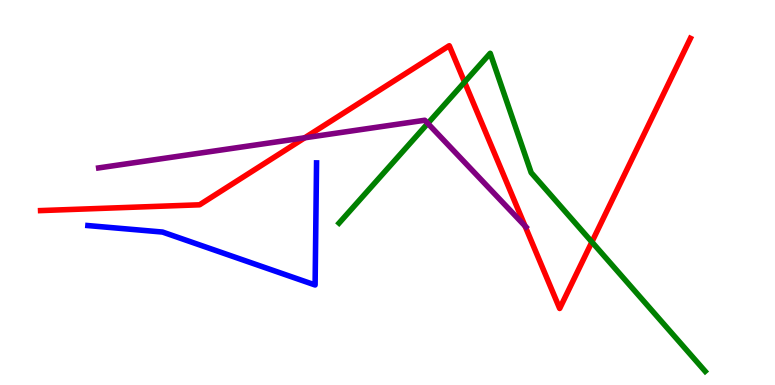[{'lines': ['blue', 'red'], 'intersections': []}, {'lines': ['green', 'red'], 'intersections': [{'x': 5.99, 'y': 7.87}, {'x': 7.64, 'y': 3.72}]}, {'lines': ['purple', 'red'], 'intersections': [{'x': 3.93, 'y': 6.42}, {'x': 6.77, 'y': 4.13}]}, {'lines': ['blue', 'green'], 'intersections': []}, {'lines': ['blue', 'purple'], 'intersections': []}, {'lines': ['green', 'purple'], 'intersections': [{'x': 5.52, 'y': 6.79}]}]